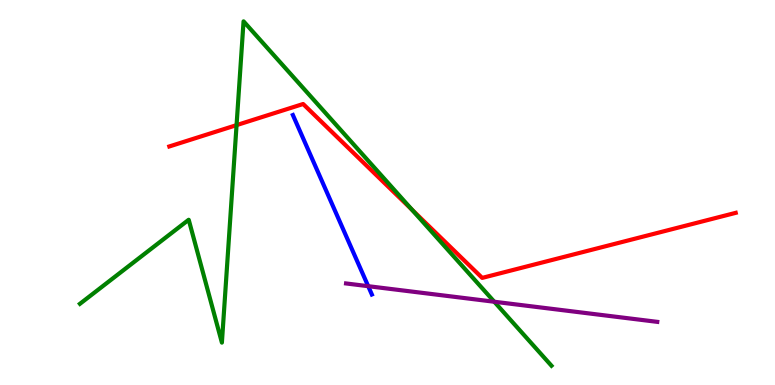[{'lines': ['blue', 'red'], 'intersections': []}, {'lines': ['green', 'red'], 'intersections': [{'x': 3.05, 'y': 6.75}, {'x': 5.32, 'y': 4.55}]}, {'lines': ['purple', 'red'], 'intersections': []}, {'lines': ['blue', 'green'], 'intersections': []}, {'lines': ['blue', 'purple'], 'intersections': [{'x': 4.75, 'y': 2.57}]}, {'lines': ['green', 'purple'], 'intersections': [{'x': 6.38, 'y': 2.16}]}]